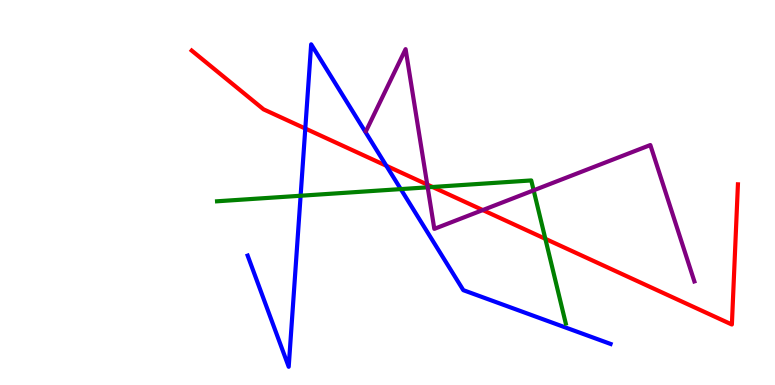[{'lines': ['blue', 'red'], 'intersections': [{'x': 3.94, 'y': 6.66}, {'x': 4.98, 'y': 5.69}]}, {'lines': ['green', 'red'], 'intersections': [{'x': 5.58, 'y': 5.14}, {'x': 7.04, 'y': 3.8}]}, {'lines': ['purple', 'red'], 'intersections': [{'x': 5.51, 'y': 5.21}, {'x': 6.23, 'y': 4.54}]}, {'lines': ['blue', 'green'], 'intersections': [{'x': 3.88, 'y': 4.92}, {'x': 5.17, 'y': 5.09}]}, {'lines': ['blue', 'purple'], 'intersections': []}, {'lines': ['green', 'purple'], 'intersections': [{'x': 5.52, 'y': 5.13}, {'x': 6.89, 'y': 5.06}]}]